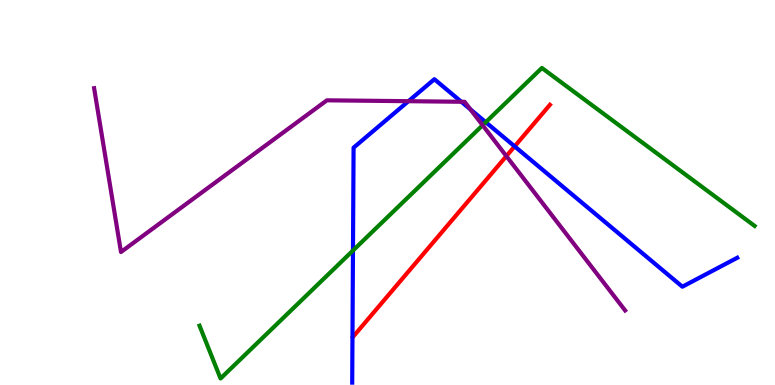[{'lines': ['blue', 'red'], 'intersections': [{'x': 6.64, 'y': 6.2}]}, {'lines': ['green', 'red'], 'intersections': []}, {'lines': ['purple', 'red'], 'intersections': [{'x': 6.53, 'y': 5.94}]}, {'lines': ['blue', 'green'], 'intersections': [{'x': 4.55, 'y': 3.49}, {'x': 6.27, 'y': 6.83}]}, {'lines': ['blue', 'purple'], 'intersections': [{'x': 5.27, 'y': 7.37}, {'x': 5.95, 'y': 7.36}, {'x': 6.07, 'y': 7.16}]}, {'lines': ['green', 'purple'], 'intersections': [{'x': 6.23, 'y': 6.75}]}]